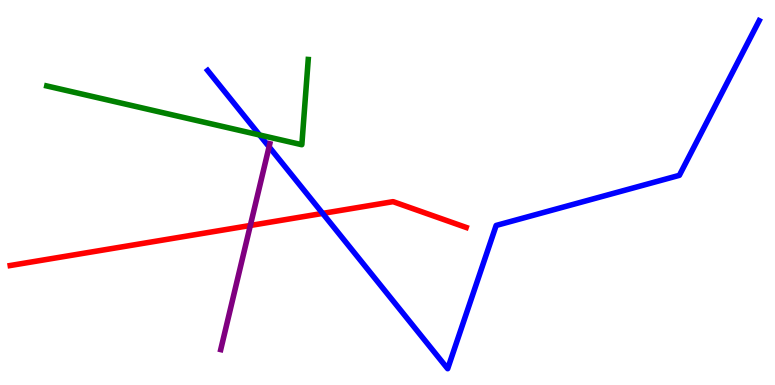[{'lines': ['blue', 'red'], 'intersections': [{'x': 4.16, 'y': 4.46}]}, {'lines': ['green', 'red'], 'intersections': []}, {'lines': ['purple', 'red'], 'intersections': [{'x': 3.23, 'y': 4.14}]}, {'lines': ['blue', 'green'], 'intersections': [{'x': 3.35, 'y': 6.49}]}, {'lines': ['blue', 'purple'], 'intersections': [{'x': 3.47, 'y': 6.19}]}, {'lines': ['green', 'purple'], 'intersections': []}]